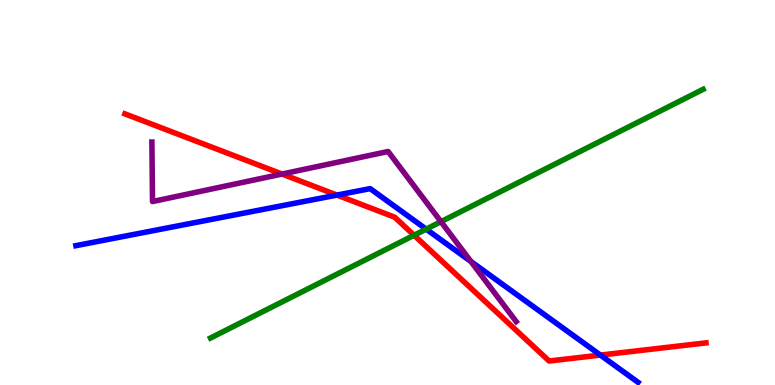[{'lines': ['blue', 'red'], 'intersections': [{'x': 4.35, 'y': 4.93}, {'x': 7.75, 'y': 0.777}]}, {'lines': ['green', 'red'], 'intersections': [{'x': 5.34, 'y': 3.89}]}, {'lines': ['purple', 'red'], 'intersections': [{'x': 3.64, 'y': 5.48}]}, {'lines': ['blue', 'green'], 'intersections': [{'x': 5.5, 'y': 4.05}]}, {'lines': ['blue', 'purple'], 'intersections': [{'x': 6.08, 'y': 3.21}]}, {'lines': ['green', 'purple'], 'intersections': [{'x': 5.69, 'y': 4.24}]}]